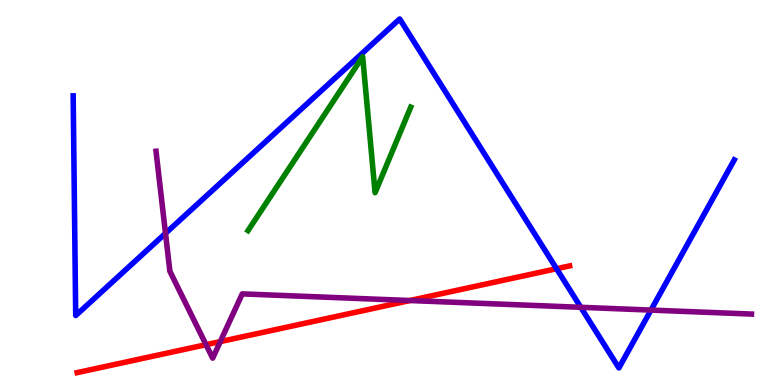[{'lines': ['blue', 'red'], 'intersections': [{'x': 7.18, 'y': 3.02}]}, {'lines': ['green', 'red'], 'intersections': []}, {'lines': ['purple', 'red'], 'intersections': [{'x': 2.66, 'y': 1.05}, {'x': 2.84, 'y': 1.13}, {'x': 5.29, 'y': 2.19}]}, {'lines': ['blue', 'green'], 'intersections': []}, {'lines': ['blue', 'purple'], 'intersections': [{'x': 2.14, 'y': 3.94}, {'x': 7.49, 'y': 2.02}, {'x': 8.4, 'y': 1.95}]}, {'lines': ['green', 'purple'], 'intersections': []}]